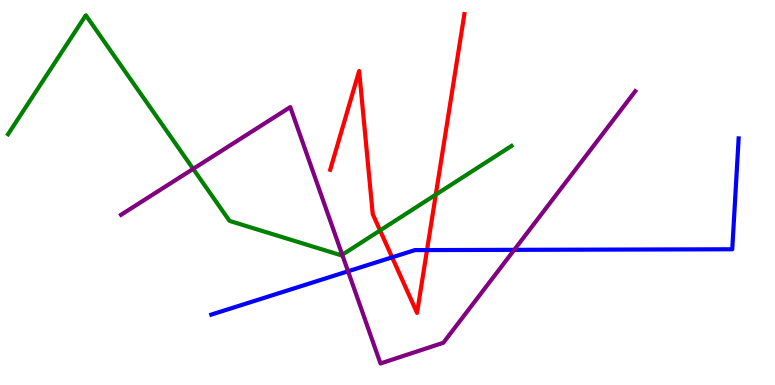[{'lines': ['blue', 'red'], 'intersections': [{'x': 5.06, 'y': 3.32}, {'x': 5.51, 'y': 3.5}]}, {'lines': ['green', 'red'], 'intersections': [{'x': 4.9, 'y': 4.01}, {'x': 5.62, 'y': 4.94}]}, {'lines': ['purple', 'red'], 'intersections': []}, {'lines': ['blue', 'green'], 'intersections': []}, {'lines': ['blue', 'purple'], 'intersections': [{'x': 4.49, 'y': 2.95}, {'x': 6.64, 'y': 3.51}]}, {'lines': ['green', 'purple'], 'intersections': [{'x': 2.49, 'y': 5.61}, {'x': 4.42, 'y': 3.38}]}]